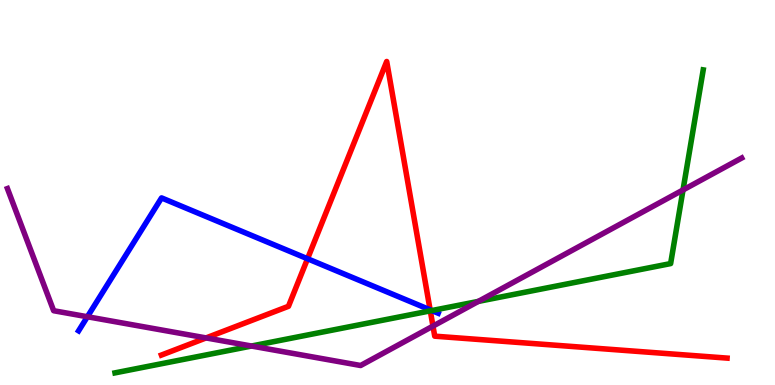[{'lines': ['blue', 'red'], 'intersections': [{'x': 3.97, 'y': 3.28}, {'x': 5.55, 'y': 1.95}]}, {'lines': ['green', 'red'], 'intersections': [{'x': 5.55, 'y': 1.93}]}, {'lines': ['purple', 'red'], 'intersections': [{'x': 2.66, 'y': 1.22}, {'x': 5.59, 'y': 1.53}]}, {'lines': ['blue', 'green'], 'intersections': [{'x': 5.57, 'y': 1.93}]}, {'lines': ['blue', 'purple'], 'intersections': [{'x': 1.13, 'y': 1.77}]}, {'lines': ['green', 'purple'], 'intersections': [{'x': 3.24, 'y': 1.01}, {'x': 6.17, 'y': 2.17}, {'x': 8.81, 'y': 5.07}]}]